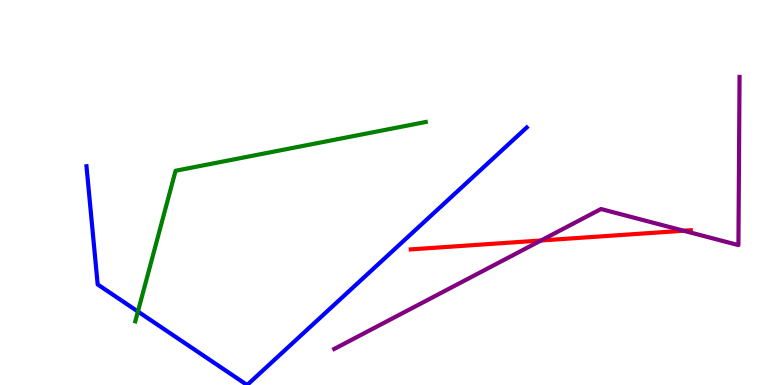[{'lines': ['blue', 'red'], 'intersections': []}, {'lines': ['green', 'red'], 'intersections': []}, {'lines': ['purple', 'red'], 'intersections': [{'x': 6.98, 'y': 3.75}, {'x': 8.82, 'y': 4.01}]}, {'lines': ['blue', 'green'], 'intersections': [{'x': 1.78, 'y': 1.91}]}, {'lines': ['blue', 'purple'], 'intersections': []}, {'lines': ['green', 'purple'], 'intersections': []}]